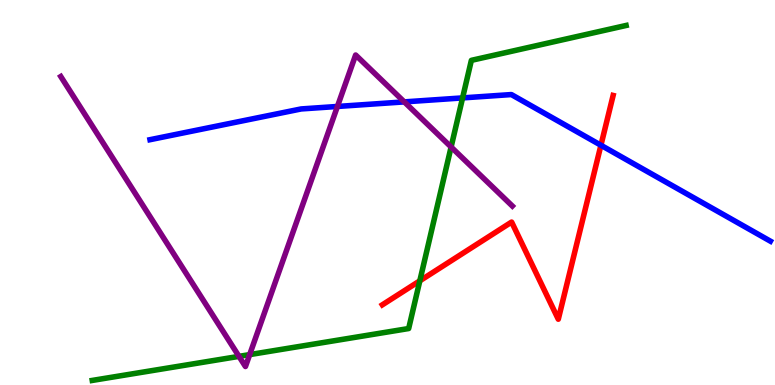[{'lines': ['blue', 'red'], 'intersections': [{'x': 7.75, 'y': 6.23}]}, {'lines': ['green', 'red'], 'intersections': [{'x': 5.42, 'y': 2.71}]}, {'lines': ['purple', 'red'], 'intersections': []}, {'lines': ['blue', 'green'], 'intersections': [{'x': 5.97, 'y': 7.46}]}, {'lines': ['blue', 'purple'], 'intersections': [{'x': 4.35, 'y': 7.23}, {'x': 5.22, 'y': 7.35}]}, {'lines': ['green', 'purple'], 'intersections': [{'x': 3.08, 'y': 0.744}, {'x': 3.22, 'y': 0.789}, {'x': 5.82, 'y': 6.18}]}]